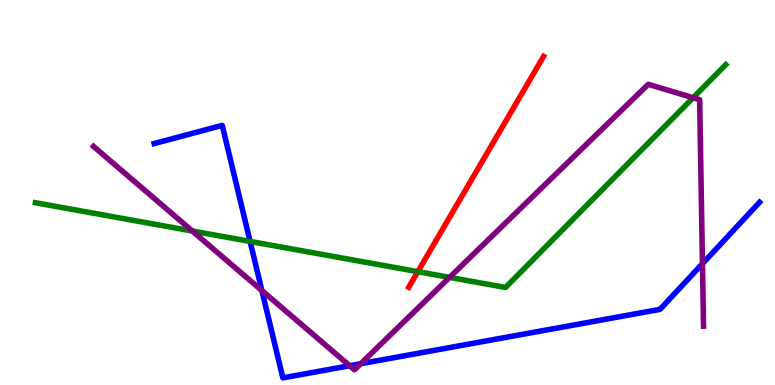[{'lines': ['blue', 'red'], 'intersections': []}, {'lines': ['green', 'red'], 'intersections': [{'x': 5.39, 'y': 2.94}]}, {'lines': ['purple', 'red'], 'intersections': []}, {'lines': ['blue', 'green'], 'intersections': [{'x': 3.23, 'y': 3.73}]}, {'lines': ['blue', 'purple'], 'intersections': [{'x': 3.38, 'y': 2.45}, {'x': 4.51, 'y': 0.5}, {'x': 4.65, 'y': 0.553}, {'x': 9.06, 'y': 3.15}]}, {'lines': ['green', 'purple'], 'intersections': [{'x': 2.48, 'y': 4.0}, {'x': 5.8, 'y': 2.8}, {'x': 8.94, 'y': 7.46}]}]